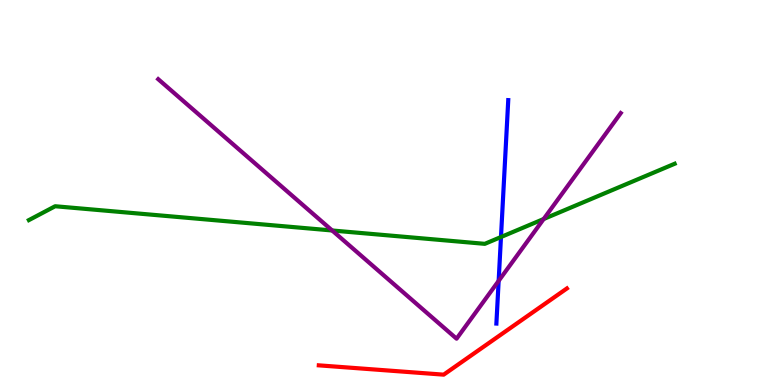[{'lines': ['blue', 'red'], 'intersections': []}, {'lines': ['green', 'red'], 'intersections': []}, {'lines': ['purple', 'red'], 'intersections': []}, {'lines': ['blue', 'green'], 'intersections': [{'x': 6.46, 'y': 3.84}]}, {'lines': ['blue', 'purple'], 'intersections': [{'x': 6.43, 'y': 2.7}]}, {'lines': ['green', 'purple'], 'intersections': [{'x': 4.29, 'y': 4.01}, {'x': 7.02, 'y': 4.31}]}]